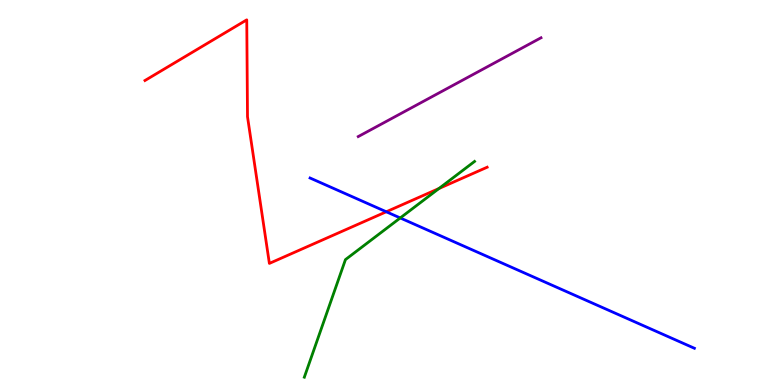[{'lines': ['blue', 'red'], 'intersections': [{'x': 4.98, 'y': 4.5}]}, {'lines': ['green', 'red'], 'intersections': [{'x': 5.66, 'y': 5.1}]}, {'lines': ['purple', 'red'], 'intersections': []}, {'lines': ['blue', 'green'], 'intersections': [{'x': 5.16, 'y': 4.34}]}, {'lines': ['blue', 'purple'], 'intersections': []}, {'lines': ['green', 'purple'], 'intersections': []}]